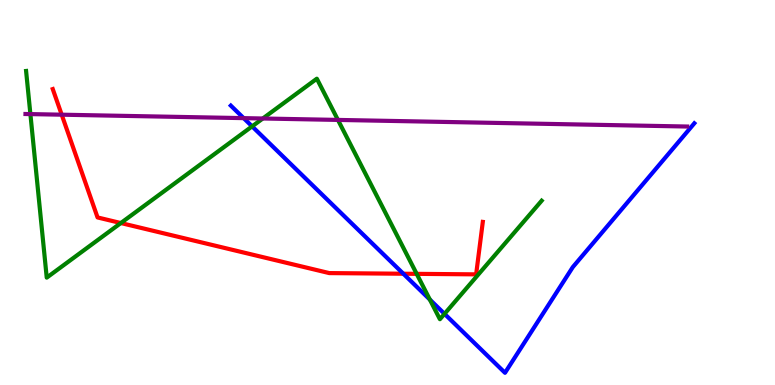[{'lines': ['blue', 'red'], 'intersections': [{'x': 5.2, 'y': 2.89}]}, {'lines': ['green', 'red'], 'intersections': [{'x': 1.56, 'y': 4.21}, {'x': 5.38, 'y': 2.89}]}, {'lines': ['purple', 'red'], 'intersections': [{'x': 0.796, 'y': 7.02}]}, {'lines': ['blue', 'green'], 'intersections': [{'x': 3.25, 'y': 6.72}, {'x': 5.55, 'y': 2.22}, {'x': 5.74, 'y': 1.85}]}, {'lines': ['blue', 'purple'], 'intersections': [{'x': 3.14, 'y': 6.93}]}, {'lines': ['green', 'purple'], 'intersections': [{'x': 0.392, 'y': 7.04}, {'x': 3.39, 'y': 6.92}, {'x': 4.36, 'y': 6.89}]}]